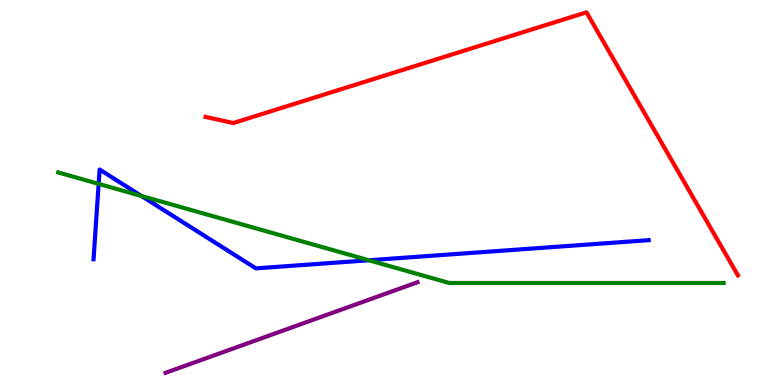[{'lines': ['blue', 'red'], 'intersections': []}, {'lines': ['green', 'red'], 'intersections': []}, {'lines': ['purple', 'red'], 'intersections': []}, {'lines': ['blue', 'green'], 'intersections': [{'x': 1.27, 'y': 5.22}, {'x': 1.82, 'y': 4.91}, {'x': 4.76, 'y': 3.24}]}, {'lines': ['blue', 'purple'], 'intersections': []}, {'lines': ['green', 'purple'], 'intersections': []}]